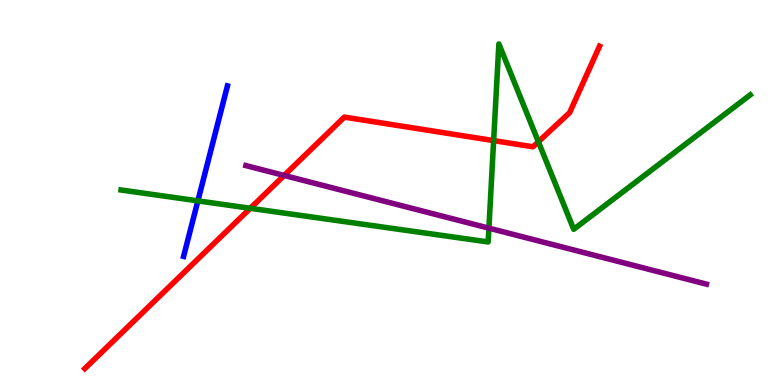[{'lines': ['blue', 'red'], 'intersections': []}, {'lines': ['green', 'red'], 'intersections': [{'x': 3.23, 'y': 4.59}, {'x': 6.37, 'y': 6.35}, {'x': 6.95, 'y': 6.32}]}, {'lines': ['purple', 'red'], 'intersections': [{'x': 3.67, 'y': 5.44}]}, {'lines': ['blue', 'green'], 'intersections': [{'x': 2.55, 'y': 4.78}]}, {'lines': ['blue', 'purple'], 'intersections': []}, {'lines': ['green', 'purple'], 'intersections': [{'x': 6.31, 'y': 4.07}]}]